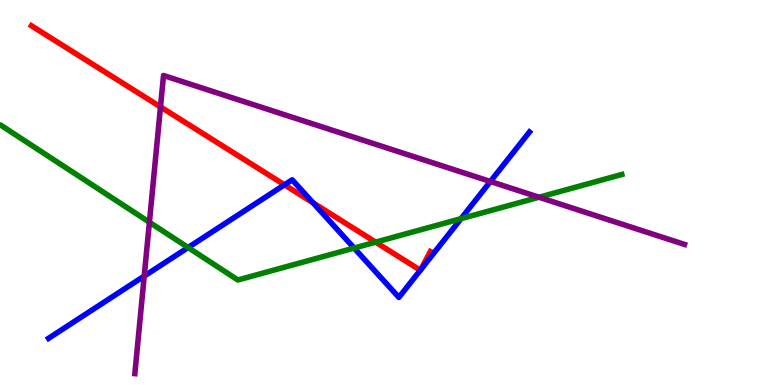[{'lines': ['blue', 'red'], 'intersections': [{'x': 3.67, 'y': 5.2}, {'x': 4.04, 'y': 4.73}, {'x': 5.42, 'y': 2.98}, {'x': 5.43, 'y': 3.0}]}, {'lines': ['green', 'red'], 'intersections': [{'x': 4.85, 'y': 3.71}]}, {'lines': ['purple', 'red'], 'intersections': [{'x': 2.07, 'y': 7.22}]}, {'lines': ['blue', 'green'], 'intersections': [{'x': 2.43, 'y': 3.57}, {'x': 4.57, 'y': 3.56}, {'x': 5.95, 'y': 4.32}]}, {'lines': ['blue', 'purple'], 'intersections': [{'x': 1.86, 'y': 2.83}, {'x': 6.33, 'y': 5.29}]}, {'lines': ['green', 'purple'], 'intersections': [{'x': 1.93, 'y': 4.23}, {'x': 6.96, 'y': 4.88}]}]